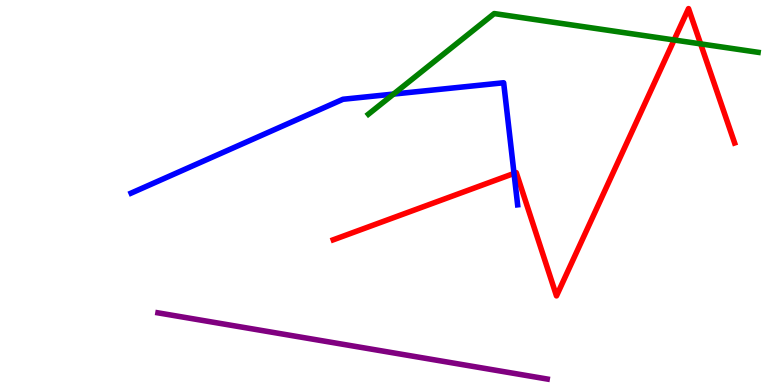[{'lines': ['blue', 'red'], 'intersections': [{'x': 6.63, 'y': 5.5}]}, {'lines': ['green', 'red'], 'intersections': [{'x': 8.7, 'y': 8.96}, {'x': 9.04, 'y': 8.86}]}, {'lines': ['purple', 'red'], 'intersections': []}, {'lines': ['blue', 'green'], 'intersections': [{'x': 5.08, 'y': 7.56}]}, {'lines': ['blue', 'purple'], 'intersections': []}, {'lines': ['green', 'purple'], 'intersections': []}]